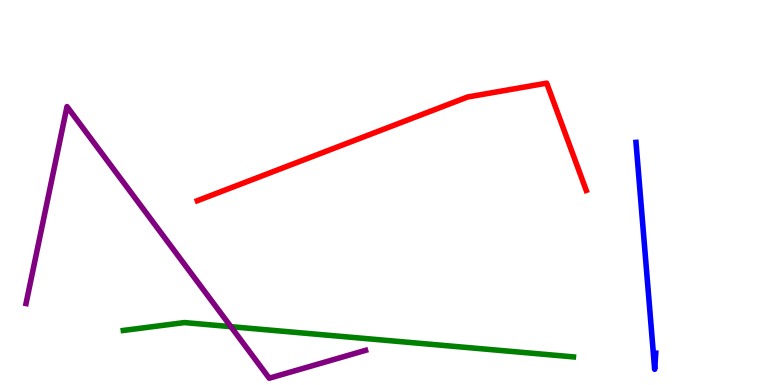[{'lines': ['blue', 'red'], 'intersections': []}, {'lines': ['green', 'red'], 'intersections': []}, {'lines': ['purple', 'red'], 'intersections': []}, {'lines': ['blue', 'green'], 'intersections': []}, {'lines': ['blue', 'purple'], 'intersections': []}, {'lines': ['green', 'purple'], 'intersections': [{'x': 2.98, 'y': 1.52}]}]